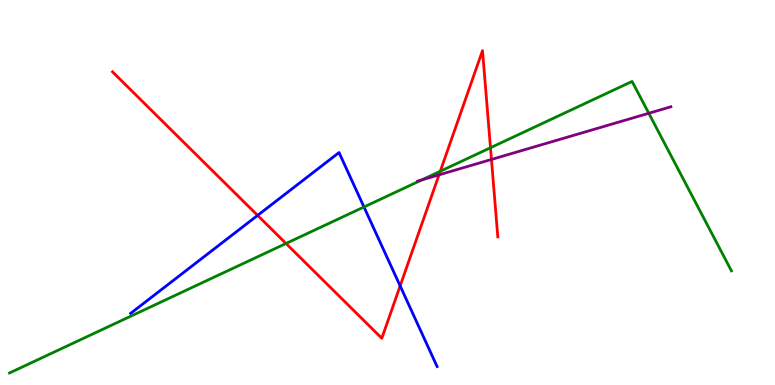[{'lines': ['blue', 'red'], 'intersections': [{'x': 3.32, 'y': 4.41}, {'x': 5.16, 'y': 2.57}]}, {'lines': ['green', 'red'], 'intersections': [{'x': 3.69, 'y': 3.68}, {'x': 5.68, 'y': 5.55}, {'x': 6.33, 'y': 6.16}]}, {'lines': ['purple', 'red'], 'intersections': [{'x': 5.66, 'y': 5.46}, {'x': 6.34, 'y': 5.86}]}, {'lines': ['blue', 'green'], 'intersections': [{'x': 4.7, 'y': 4.62}]}, {'lines': ['blue', 'purple'], 'intersections': []}, {'lines': ['green', 'purple'], 'intersections': [{'x': 5.44, 'y': 5.33}, {'x': 8.37, 'y': 7.06}]}]